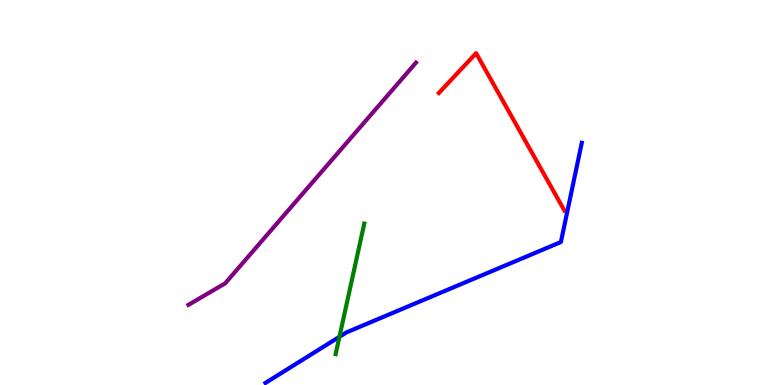[{'lines': ['blue', 'red'], 'intersections': []}, {'lines': ['green', 'red'], 'intersections': []}, {'lines': ['purple', 'red'], 'intersections': []}, {'lines': ['blue', 'green'], 'intersections': [{'x': 4.38, 'y': 1.25}]}, {'lines': ['blue', 'purple'], 'intersections': []}, {'lines': ['green', 'purple'], 'intersections': []}]